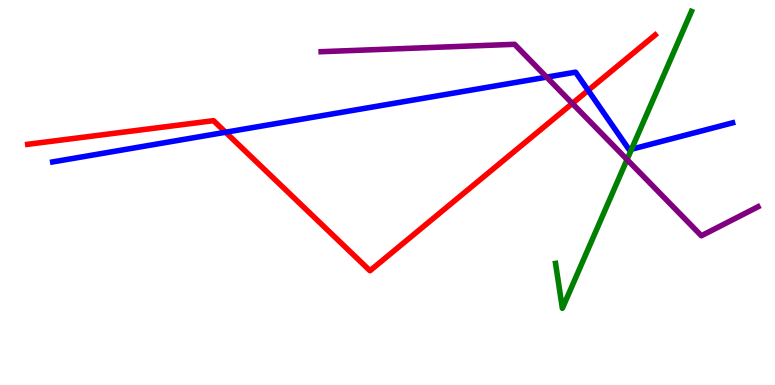[{'lines': ['blue', 'red'], 'intersections': [{'x': 2.91, 'y': 6.57}, {'x': 7.59, 'y': 7.65}]}, {'lines': ['green', 'red'], 'intersections': []}, {'lines': ['purple', 'red'], 'intersections': [{'x': 7.38, 'y': 7.31}]}, {'lines': ['blue', 'green'], 'intersections': [{'x': 8.15, 'y': 6.12}]}, {'lines': ['blue', 'purple'], 'intersections': [{'x': 7.05, 'y': 8.0}]}, {'lines': ['green', 'purple'], 'intersections': [{'x': 8.09, 'y': 5.86}]}]